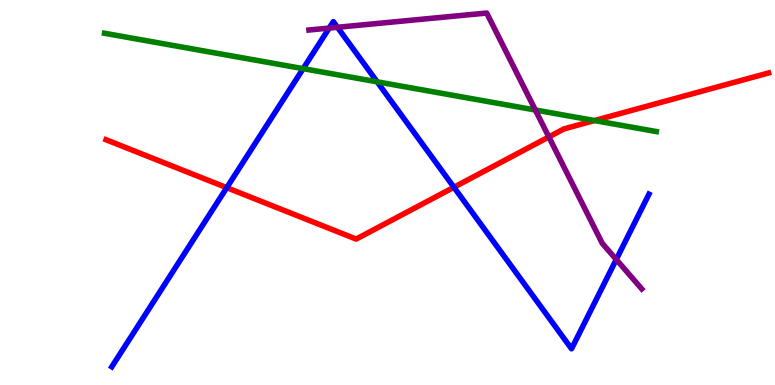[{'lines': ['blue', 'red'], 'intersections': [{'x': 2.93, 'y': 5.13}, {'x': 5.86, 'y': 5.14}]}, {'lines': ['green', 'red'], 'intersections': [{'x': 7.67, 'y': 6.87}]}, {'lines': ['purple', 'red'], 'intersections': [{'x': 7.08, 'y': 6.44}]}, {'lines': ['blue', 'green'], 'intersections': [{'x': 3.91, 'y': 8.22}, {'x': 4.87, 'y': 7.87}]}, {'lines': ['blue', 'purple'], 'intersections': [{'x': 4.25, 'y': 9.27}, {'x': 4.35, 'y': 9.29}, {'x': 7.95, 'y': 3.26}]}, {'lines': ['green', 'purple'], 'intersections': [{'x': 6.91, 'y': 7.14}]}]